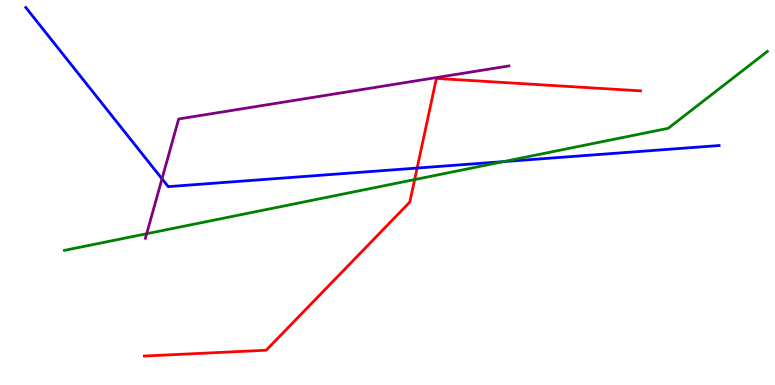[{'lines': ['blue', 'red'], 'intersections': [{'x': 5.38, 'y': 5.63}]}, {'lines': ['green', 'red'], 'intersections': [{'x': 5.35, 'y': 5.34}]}, {'lines': ['purple', 'red'], 'intersections': []}, {'lines': ['blue', 'green'], 'intersections': [{'x': 6.5, 'y': 5.8}]}, {'lines': ['blue', 'purple'], 'intersections': [{'x': 2.09, 'y': 5.36}]}, {'lines': ['green', 'purple'], 'intersections': [{'x': 1.89, 'y': 3.93}]}]